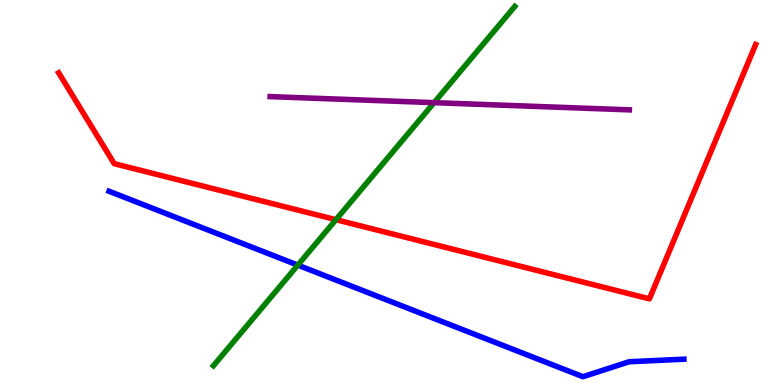[{'lines': ['blue', 'red'], 'intersections': []}, {'lines': ['green', 'red'], 'intersections': [{'x': 4.33, 'y': 4.29}]}, {'lines': ['purple', 'red'], 'intersections': []}, {'lines': ['blue', 'green'], 'intersections': [{'x': 3.84, 'y': 3.11}]}, {'lines': ['blue', 'purple'], 'intersections': []}, {'lines': ['green', 'purple'], 'intersections': [{'x': 5.6, 'y': 7.33}]}]